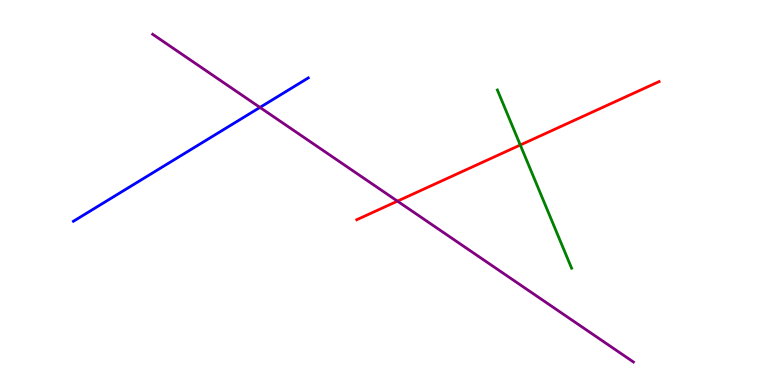[{'lines': ['blue', 'red'], 'intersections': []}, {'lines': ['green', 'red'], 'intersections': [{'x': 6.71, 'y': 6.23}]}, {'lines': ['purple', 'red'], 'intersections': [{'x': 5.13, 'y': 4.78}]}, {'lines': ['blue', 'green'], 'intersections': []}, {'lines': ['blue', 'purple'], 'intersections': [{'x': 3.35, 'y': 7.21}]}, {'lines': ['green', 'purple'], 'intersections': []}]